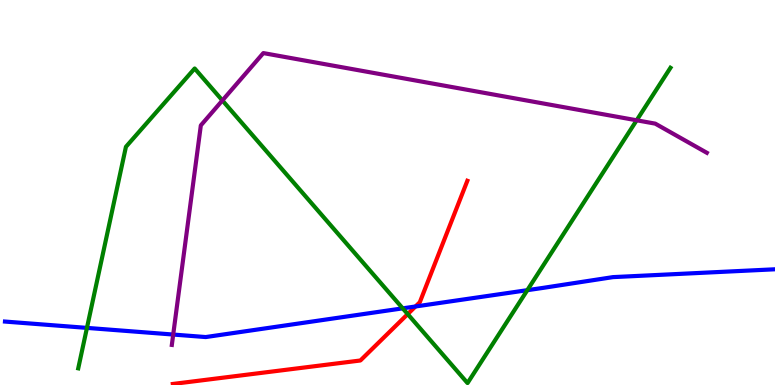[{'lines': ['blue', 'red'], 'intersections': [{'x': 5.36, 'y': 2.04}]}, {'lines': ['green', 'red'], 'intersections': [{'x': 5.26, 'y': 1.84}]}, {'lines': ['purple', 'red'], 'intersections': []}, {'lines': ['blue', 'green'], 'intersections': [{'x': 1.12, 'y': 1.48}, {'x': 5.2, 'y': 1.99}, {'x': 6.8, 'y': 2.46}]}, {'lines': ['blue', 'purple'], 'intersections': [{'x': 2.23, 'y': 1.31}]}, {'lines': ['green', 'purple'], 'intersections': [{'x': 2.87, 'y': 7.39}, {'x': 8.22, 'y': 6.88}]}]